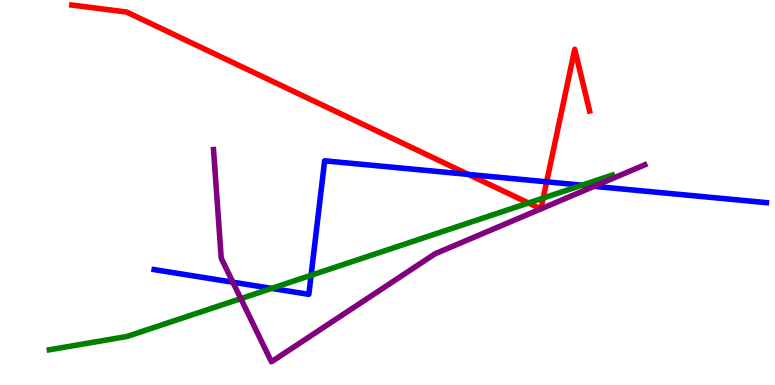[{'lines': ['blue', 'red'], 'intersections': [{'x': 6.04, 'y': 5.47}, {'x': 7.05, 'y': 5.28}]}, {'lines': ['green', 'red'], 'intersections': [{'x': 6.82, 'y': 4.73}, {'x': 7.01, 'y': 4.85}]}, {'lines': ['purple', 'red'], 'intersections': [{'x': 6.98, 'y': 4.57}, {'x': 6.98, 'y': 4.57}]}, {'lines': ['blue', 'green'], 'intersections': [{'x': 3.5, 'y': 2.51}, {'x': 4.01, 'y': 2.85}, {'x': 7.51, 'y': 5.19}]}, {'lines': ['blue', 'purple'], 'intersections': [{'x': 3.0, 'y': 2.67}, {'x': 7.67, 'y': 5.16}]}, {'lines': ['green', 'purple'], 'intersections': [{'x': 3.11, 'y': 2.24}]}]